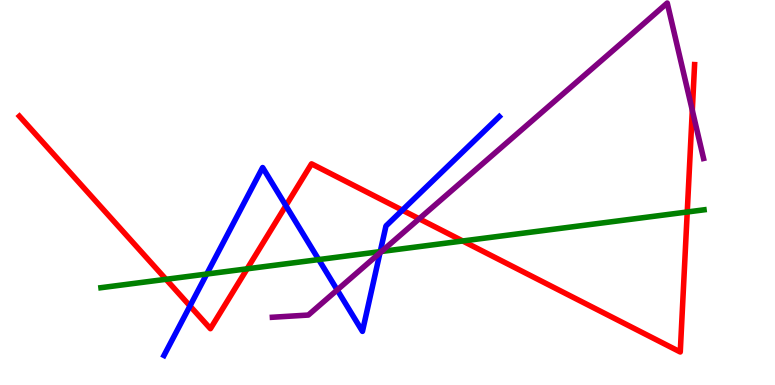[{'lines': ['blue', 'red'], 'intersections': [{'x': 2.45, 'y': 2.05}, {'x': 3.69, 'y': 4.66}, {'x': 5.19, 'y': 4.54}]}, {'lines': ['green', 'red'], 'intersections': [{'x': 2.14, 'y': 2.75}, {'x': 3.19, 'y': 3.02}, {'x': 5.97, 'y': 3.74}, {'x': 8.87, 'y': 4.49}]}, {'lines': ['purple', 'red'], 'intersections': [{'x': 5.41, 'y': 4.32}, {'x': 8.93, 'y': 7.13}]}, {'lines': ['blue', 'green'], 'intersections': [{'x': 2.67, 'y': 2.88}, {'x': 4.11, 'y': 3.26}, {'x': 4.91, 'y': 3.46}]}, {'lines': ['blue', 'purple'], 'intersections': [{'x': 4.35, 'y': 2.47}, {'x': 4.9, 'y': 3.43}]}, {'lines': ['green', 'purple'], 'intersections': [{'x': 4.92, 'y': 3.47}]}]